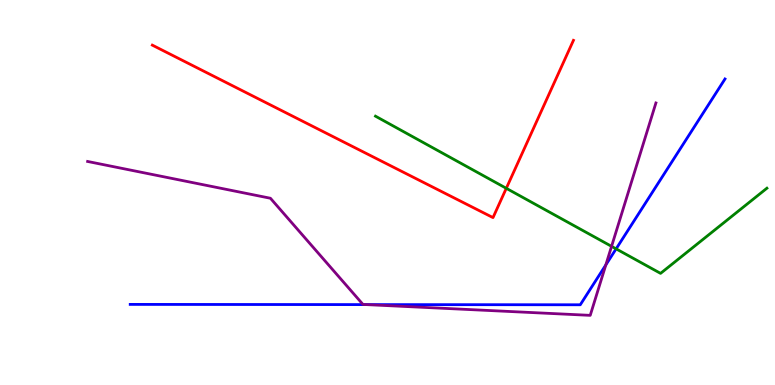[{'lines': ['blue', 'red'], 'intersections': []}, {'lines': ['green', 'red'], 'intersections': [{'x': 6.53, 'y': 5.11}]}, {'lines': ['purple', 'red'], 'intersections': []}, {'lines': ['blue', 'green'], 'intersections': [{'x': 7.95, 'y': 3.54}]}, {'lines': ['blue', 'purple'], 'intersections': [{'x': 4.72, 'y': 2.09}, {'x': 7.82, 'y': 3.12}]}, {'lines': ['green', 'purple'], 'intersections': [{'x': 7.89, 'y': 3.6}]}]